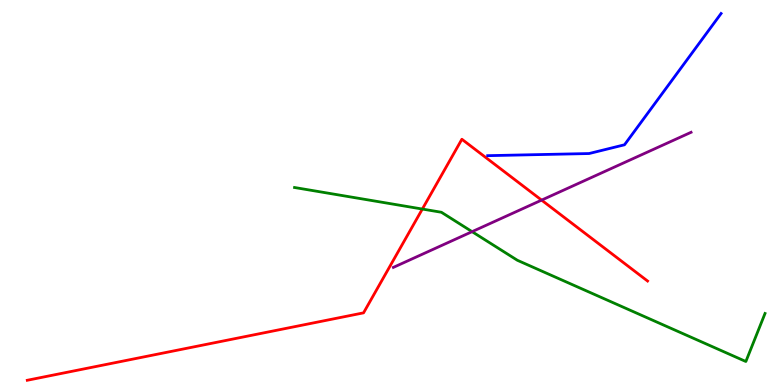[{'lines': ['blue', 'red'], 'intersections': []}, {'lines': ['green', 'red'], 'intersections': [{'x': 5.45, 'y': 4.57}]}, {'lines': ['purple', 'red'], 'intersections': [{'x': 6.99, 'y': 4.8}]}, {'lines': ['blue', 'green'], 'intersections': []}, {'lines': ['blue', 'purple'], 'intersections': []}, {'lines': ['green', 'purple'], 'intersections': [{'x': 6.09, 'y': 3.98}]}]